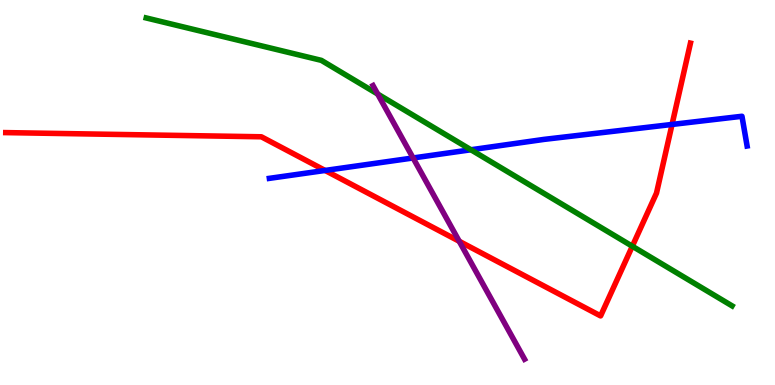[{'lines': ['blue', 'red'], 'intersections': [{'x': 4.19, 'y': 5.57}, {'x': 8.67, 'y': 6.77}]}, {'lines': ['green', 'red'], 'intersections': [{'x': 8.16, 'y': 3.6}]}, {'lines': ['purple', 'red'], 'intersections': [{'x': 5.93, 'y': 3.73}]}, {'lines': ['blue', 'green'], 'intersections': [{'x': 6.08, 'y': 6.11}]}, {'lines': ['blue', 'purple'], 'intersections': [{'x': 5.33, 'y': 5.9}]}, {'lines': ['green', 'purple'], 'intersections': [{'x': 4.87, 'y': 7.56}]}]